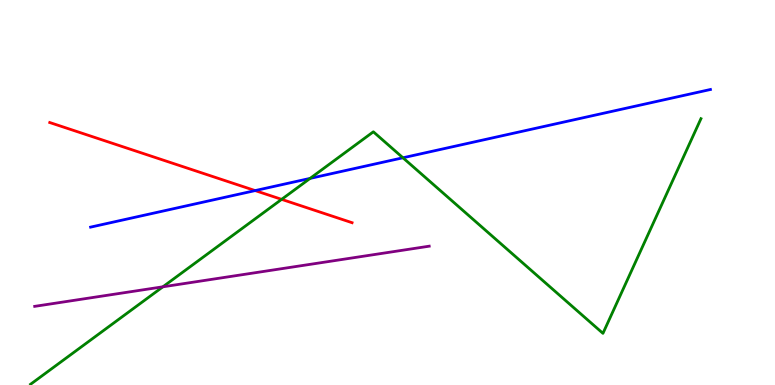[{'lines': ['blue', 'red'], 'intersections': [{'x': 3.29, 'y': 5.05}]}, {'lines': ['green', 'red'], 'intersections': [{'x': 3.63, 'y': 4.82}]}, {'lines': ['purple', 'red'], 'intersections': []}, {'lines': ['blue', 'green'], 'intersections': [{'x': 4.0, 'y': 5.37}, {'x': 5.2, 'y': 5.9}]}, {'lines': ['blue', 'purple'], 'intersections': []}, {'lines': ['green', 'purple'], 'intersections': [{'x': 2.1, 'y': 2.55}]}]